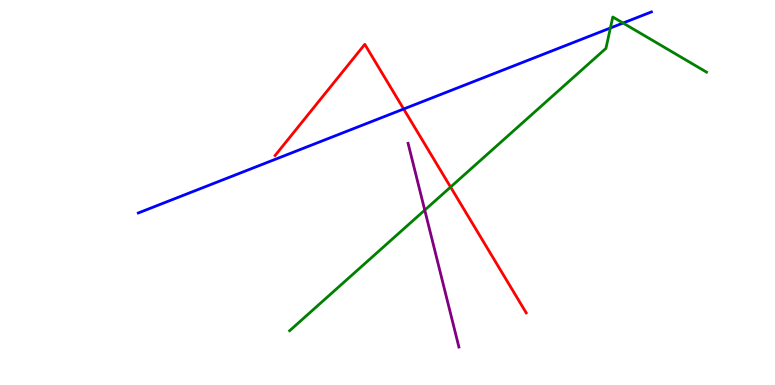[{'lines': ['blue', 'red'], 'intersections': [{'x': 5.21, 'y': 7.17}]}, {'lines': ['green', 'red'], 'intersections': [{'x': 5.81, 'y': 5.14}]}, {'lines': ['purple', 'red'], 'intersections': []}, {'lines': ['blue', 'green'], 'intersections': [{'x': 7.88, 'y': 9.27}, {'x': 8.04, 'y': 9.4}]}, {'lines': ['blue', 'purple'], 'intersections': []}, {'lines': ['green', 'purple'], 'intersections': [{'x': 5.48, 'y': 4.54}]}]